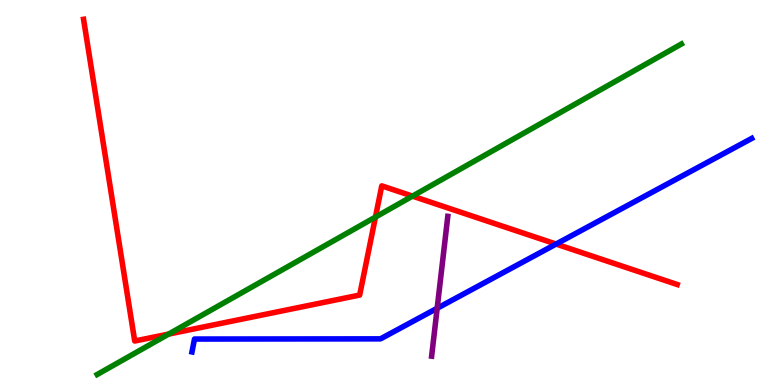[{'lines': ['blue', 'red'], 'intersections': [{'x': 7.18, 'y': 3.66}]}, {'lines': ['green', 'red'], 'intersections': [{'x': 2.18, 'y': 1.32}, {'x': 4.84, 'y': 4.36}, {'x': 5.32, 'y': 4.91}]}, {'lines': ['purple', 'red'], 'intersections': []}, {'lines': ['blue', 'green'], 'intersections': []}, {'lines': ['blue', 'purple'], 'intersections': [{'x': 5.64, 'y': 1.99}]}, {'lines': ['green', 'purple'], 'intersections': []}]